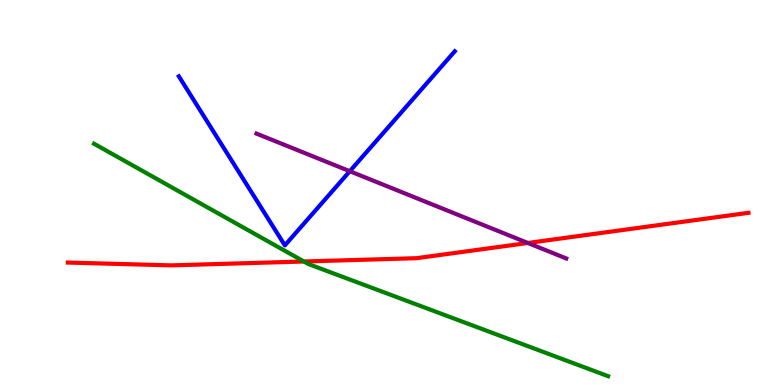[{'lines': ['blue', 'red'], 'intersections': []}, {'lines': ['green', 'red'], 'intersections': [{'x': 3.92, 'y': 3.21}]}, {'lines': ['purple', 'red'], 'intersections': [{'x': 6.81, 'y': 3.69}]}, {'lines': ['blue', 'green'], 'intersections': []}, {'lines': ['blue', 'purple'], 'intersections': [{'x': 4.51, 'y': 5.55}]}, {'lines': ['green', 'purple'], 'intersections': []}]